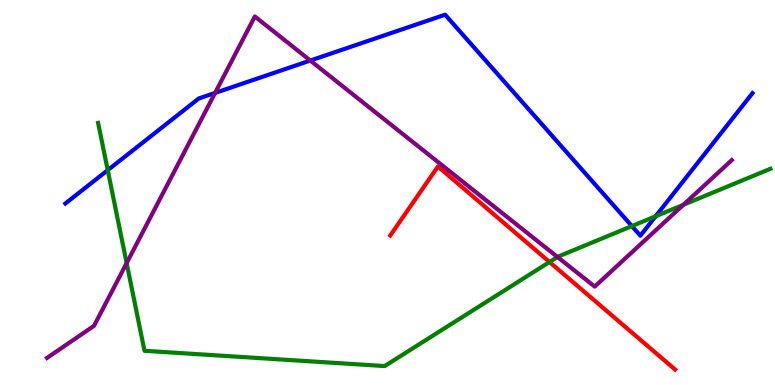[{'lines': ['blue', 'red'], 'intersections': []}, {'lines': ['green', 'red'], 'intersections': [{'x': 7.09, 'y': 3.19}]}, {'lines': ['purple', 'red'], 'intersections': []}, {'lines': ['blue', 'green'], 'intersections': [{'x': 1.39, 'y': 5.58}, {'x': 8.15, 'y': 4.13}, {'x': 8.46, 'y': 4.38}]}, {'lines': ['blue', 'purple'], 'intersections': [{'x': 2.78, 'y': 7.59}, {'x': 4.0, 'y': 8.43}]}, {'lines': ['green', 'purple'], 'intersections': [{'x': 1.63, 'y': 3.17}, {'x': 7.19, 'y': 3.33}, {'x': 8.82, 'y': 4.68}]}]